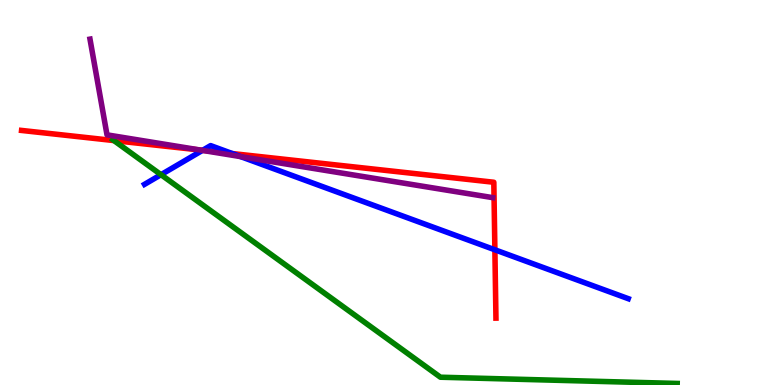[{'lines': ['blue', 'red'], 'intersections': [{'x': 2.61, 'y': 6.1}, {'x': 3.0, 'y': 6.01}, {'x': 6.39, 'y': 3.51}]}, {'lines': ['green', 'red'], 'intersections': [{'x': 1.47, 'y': 6.35}]}, {'lines': ['purple', 'red'], 'intersections': [{'x': 2.59, 'y': 6.1}]}, {'lines': ['blue', 'green'], 'intersections': [{'x': 2.08, 'y': 5.46}]}, {'lines': ['blue', 'purple'], 'intersections': [{'x': 2.61, 'y': 6.09}, {'x': 3.11, 'y': 5.93}]}, {'lines': ['green', 'purple'], 'intersections': []}]